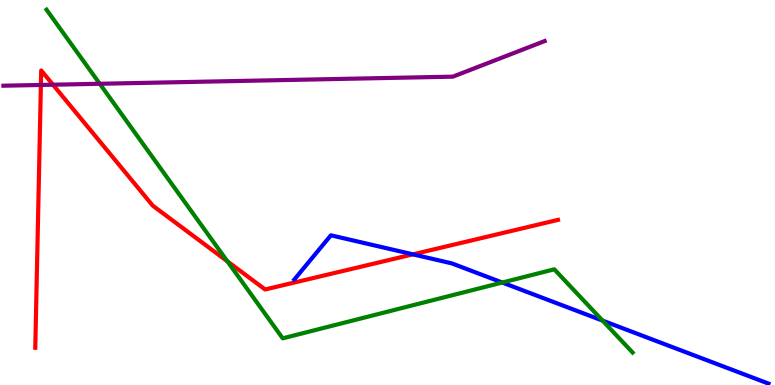[{'lines': ['blue', 'red'], 'intersections': [{'x': 5.33, 'y': 3.39}]}, {'lines': ['green', 'red'], 'intersections': [{'x': 2.93, 'y': 3.21}]}, {'lines': ['purple', 'red'], 'intersections': [{'x': 0.528, 'y': 7.79}, {'x': 0.683, 'y': 7.8}]}, {'lines': ['blue', 'green'], 'intersections': [{'x': 6.48, 'y': 2.66}, {'x': 7.78, 'y': 1.67}]}, {'lines': ['blue', 'purple'], 'intersections': []}, {'lines': ['green', 'purple'], 'intersections': [{'x': 1.29, 'y': 7.82}]}]